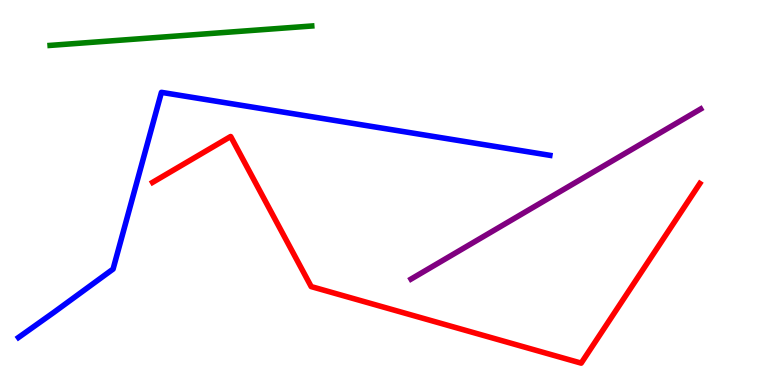[{'lines': ['blue', 'red'], 'intersections': []}, {'lines': ['green', 'red'], 'intersections': []}, {'lines': ['purple', 'red'], 'intersections': []}, {'lines': ['blue', 'green'], 'intersections': []}, {'lines': ['blue', 'purple'], 'intersections': []}, {'lines': ['green', 'purple'], 'intersections': []}]